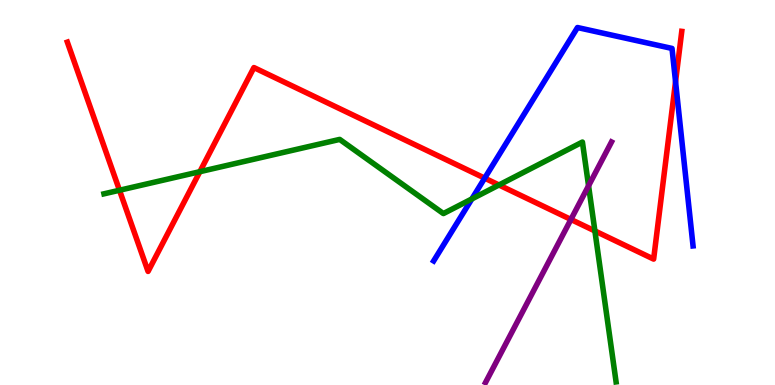[{'lines': ['blue', 'red'], 'intersections': [{'x': 6.25, 'y': 5.37}, {'x': 8.72, 'y': 7.88}]}, {'lines': ['green', 'red'], 'intersections': [{'x': 1.54, 'y': 5.06}, {'x': 2.58, 'y': 5.54}, {'x': 6.44, 'y': 5.2}, {'x': 7.68, 'y': 4.0}]}, {'lines': ['purple', 'red'], 'intersections': [{'x': 7.37, 'y': 4.3}]}, {'lines': ['blue', 'green'], 'intersections': [{'x': 6.09, 'y': 4.83}]}, {'lines': ['blue', 'purple'], 'intersections': []}, {'lines': ['green', 'purple'], 'intersections': [{'x': 7.59, 'y': 5.17}]}]